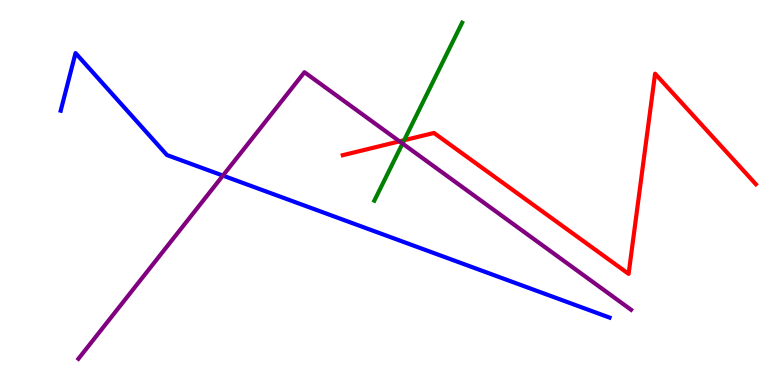[{'lines': ['blue', 'red'], 'intersections': []}, {'lines': ['green', 'red'], 'intersections': [{'x': 5.21, 'y': 6.36}]}, {'lines': ['purple', 'red'], 'intersections': [{'x': 5.16, 'y': 6.33}]}, {'lines': ['blue', 'green'], 'intersections': []}, {'lines': ['blue', 'purple'], 'intersections': [{'x': 2.88, 'y': 5.44}]}, {'lines': ['green', 'purple'], 'intersections': [{'x': 5.19, 'y': 6.27}]}]